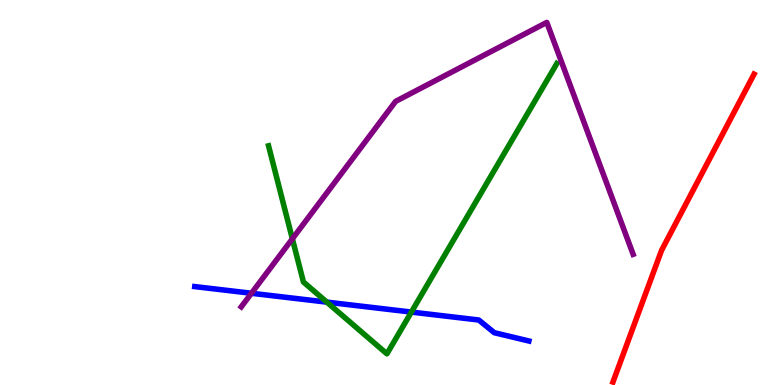[{'lines': ['blue', 'red'], 'intersections': []}, {'lines': ['green', 'red'], 'intersections': []}, {'lines': ['purple', 'red'], 'intersections': []}, {'lines': ['blue', 'green'], 'intersections': [{'x': 4.22, 'y': 2.15}, {'x': 5.31, 'y': 1.89}]}, {'lines': ['blue', 'purple'], 'intersections': [{'x': 3.24, 'y': 2.38}]}, {'lines': ['green', 'purple'], 'intersections': [{'x': 3.77, 'y': 3.8}]}]